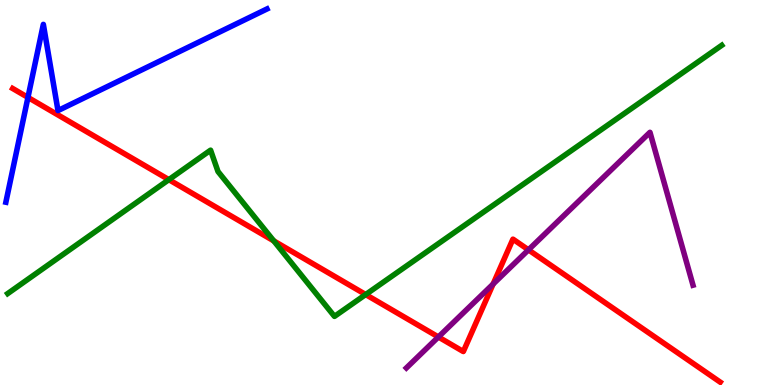[{'lines': ['blue', 'red'], 'intersections': [{'x': 0.361, 'y': 7.47}]}, {'lines': ['green', 'red'], 'intersections': [{'x': 2.18, 'y': 5.33}, {'x': 3.53, 'y': 3.74}, {'x': 4.72, 'y': 2.35}]}, {'lines': ['purple', 'red'], 'intersections': [{'x': 5.66, 'y': 1.25}, {'x': 6.36, 'y': 2.62}, {'x': 6.82, 'y': 3.51}]}, {'lines': ['blue', 'green'], 'intersections': []}, {'lines': ['blue', 'purple'], 'intersections': []}, {'lines': ['green', 'purple'], 'intersections': []}]